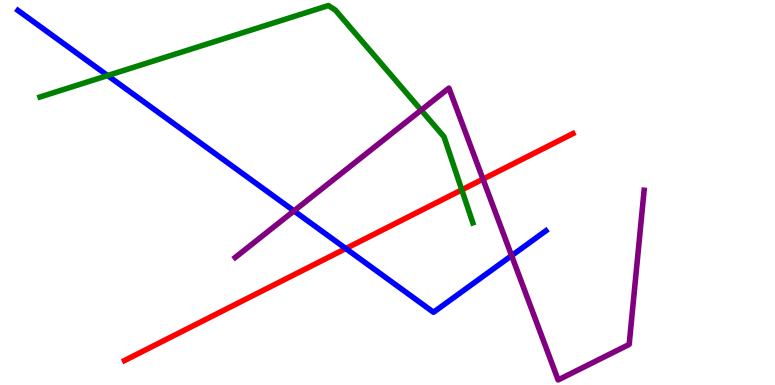[{'lines': ['blue', 'red'], 'intersections': [{'x': 4.46, 'y': 3.54}]}, {'lines': ['green', 'red'], 'intersections': [{'x': 5.96, 'y': 5.07}]}, {'lines': ['purple', 'red'], 'intersections': [{'x': 6.23, 'y': 5.35}]}, {'lines': ['blue', 'green'], 'intersections': [{'x': 1.39, 'y': 8.04}]}, {'lines': ['blue', 'purple'], 'intersections': [{'x': 3.79, 'y': 4.52}, {'x': 6.6, 'y': 3.36}]}, {'lines': ['green', 'purple'], 'intersections': [{'x': 5.43, 'y': 7.14}]}]